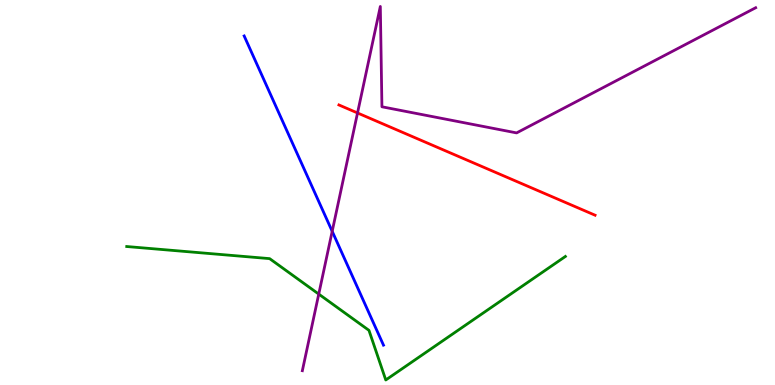[{'lines': ['blue', 'red'], 'intersections': []}, {'lines': ['green', 'red'], 'intersections': []}, {'lines': ['purple', 'red'], 'intersections': [{'x': 4.61, 'y': 7.07}]}, {'lines': ['blue', 'green'], 'intersections': []}, {'lines': ['blue', 'purple'], 'intersections': [{'x': 4.29, 'y': 3.99}]}, {'lines': ['green', 'purple'], 'intersections': [{'x': 4.11, 'y': 2.36}]}]